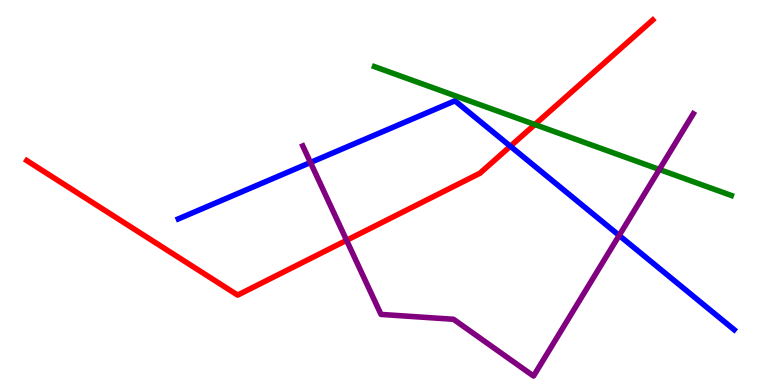[{'lines': ['blue', 'red'], 'intersections': [{'x': 6.59, 'y': 6.2}]}, {'lines': ['green', 'red'], 'intersections': [{'x': 6.9, 'y': 6.77}]}, {'lines': ['purple', 'red'], 'intersections': [{'x': 4.47, 'y': 3.76}]}, {'lines': ['blue', 'green'], 'intersections': []}, {'lines': ['blue', 'purple'], 'intersections': [{'x': 4.01, 'y': 5.78}, {'x': 7.99, 'y': 3.88}]}, {'lines': ['green', 'purple'], 'intersections': [{'x': 8.51, 'y': 5.6}]}]